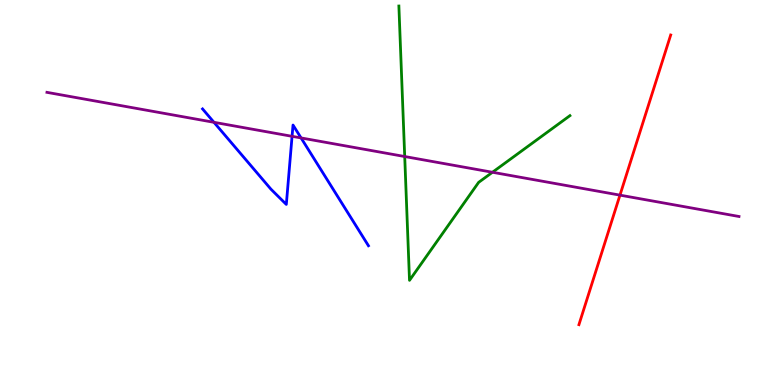[{'lines': ['blue', 'red'], 'intersections': []}, {'lines': ['green', 'red'], 'intersections': []}, {'lines': ['purple', 'red'], 'intersections': [{'x': 8.0, 'y': 4.93}]}, {'lines': ['blue', 'green'], 'intersections': []}, {'lines': ['blue', 'purple'], 'intersections': [{'x': 2.76, 'y': 6.82}, {'x': 3.77, 'y': 6.46}, {'x': 3.88, 'y': 6.42}]}, {'lines': ['green', 'purple'], 'intersections': [{'x': 5.22, 'y': 5.93}, {'x': 6.35, 'y': 5.53}]}]